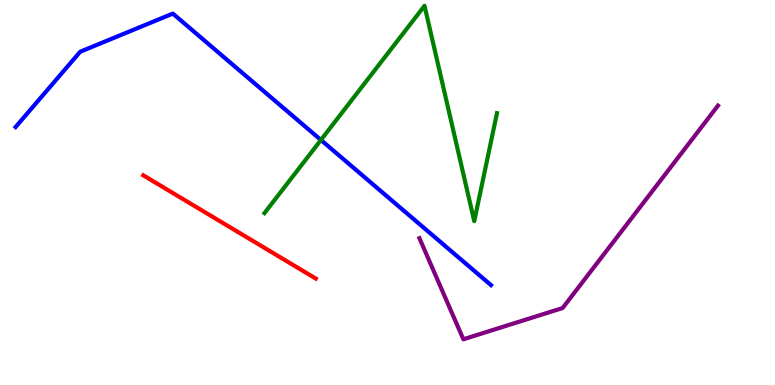[{'lines': ['blue', 'red'], 'intersections': []}, {'lines': ['green', 'red'], 'intersections': []}, {'lines': ['purple', 'red'], 'intersections': []}, {'lines': ['blue', 'green'], 'intersections': [{'x': 4.14, 'y': 6.36}]}, {'lines': ['blue', 'purple'], 'intersections': []}, {'lines': ['green', 'purple'], 'intersections': []}]